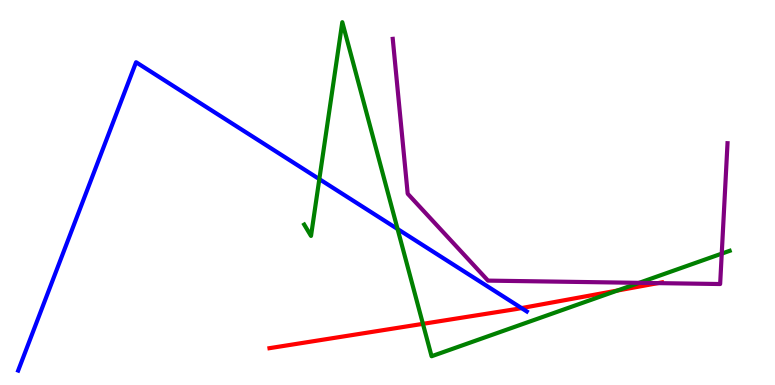[{'lines': ['blue', 'red'], 'intersections': [{'x': 6.73, 'y': 2.0}]}, {'lines': ['green', 'red'], 'intersections': [{'x': 5.46, 'y': 1.59}, {'x': 7.97, 'y': 2.45}]}, {'lines': ['purple', 'red'], 'intersections': [{'x': 8.49, 'y': 2.65}]}, {'lines': ['blue', 'green'], 'intersections': [{'x': 4.12, 'y': 5.35}, {'x': 5.13, 'y': 4.05}]}, {'lines': ['blue', 'purple'], 'intersections': []}, {'lines': ['green', 'purple'], 'intersections': [{'x': 8.25, 'y': 2.65}, {'x': 9.31, 'y': 3.41}]}]